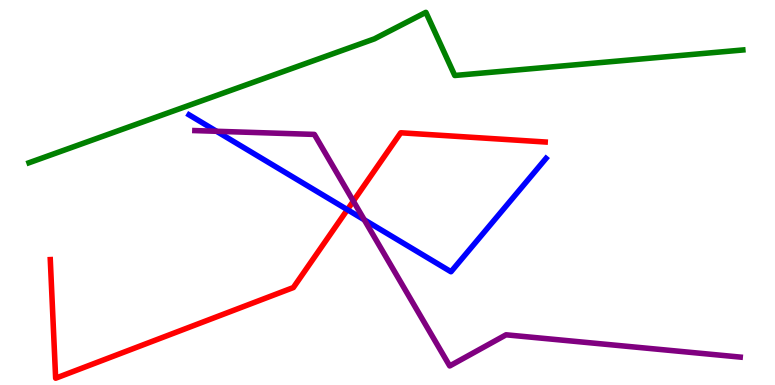[{'lines': ['blue', 'red'], 'intersections': [{'x': 4.48, 'y': 4.55}]}, {'lines': ['green', 'red'], 'intersections': []}, {'lines': ['purple', 'red'], 'intersections': [{'x': 4.56, 'y': 4.78}]}, {'lines': ['blue', 'green'], 'intersections': []}, {'lines': ['blue', 'purple'], 'intersections': [{'x': 2.79, 'y': 6.59}, {'x': 4.7, 'y': 4.29}]}, {'lines': ['green', 'purple'], 'intersections': []}]